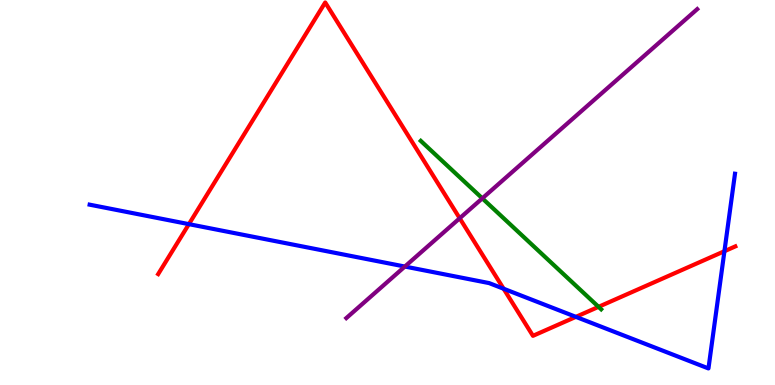[{'lines': ['blue', 'red'], 'intersections': [{'x': 2.44, 'y': 4.18}, {'x': 6.5, 'y': 2.5}, {'x': 7.43, 'y': 1.77}, {'x': 9.35, 'y': 3.48}]}, {'lines': ['green', 'red'], 'intersections': [{'x': 7.72, 'y': 2.03}]}, {'lines': ['purple', 'red'], 'intersections': [{'x': 5.93, 'y': 4.33}]}, {'lines': ['blue', 'green'], 'intersections': []}, {'lines': ['blue', 'purple'], 'intersections': [{'x': 5.22, 'y': 3.08}]}, {'lines': ['green', 'purple'], 'intersections': [{'x': 6.22, 'y': 4.85}]}]